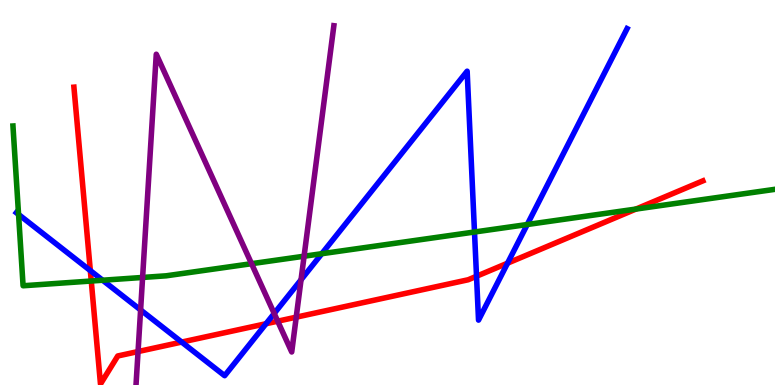[{'lines': ['blue', 'red'], 'intersections': [{'x': 1.17, 'y': 2.97}, {'x': 2.34, 'y': 1.11}, {'x': 3.43, 'y': 1.59}, {'x': 6.15, 'y': 2.82}, {'x': 6.55, 'y': 3.16}]}, {'lines': ['green', 'red'], 'intersections': [{'x': 1.18, 'y': 2.7}, {'x': 8.21, 'y': 4.57}]}, {'lines': ['purple', 'red'], 'intersections': [{'x': 1.78, 'y': 0.869}, {'x': 3.58, 'y': 1.66}, {'x': 3.82, 'y': 1.76}]}, {'lines': ['blue', 'green'], 'intersections': [{'x': 0.24, 'y': 4.43}, {'x': 1.32, 'y': 2.72}, {'x': 4.15, 'y': 3.41}, {'x': 6.12, 'y': 3.97}, {'x': 6.8, 'y': 4.17}]}, {'lines': ['blue', 'purple'], 'intersections': [{'x': 1.81, 'y': 1.95}, {'x': 3.54, 'y': 1.86}, {'x': 3.88, 'y': 2.73}]}, {'lines': ['green', 'purple'], 'intersections': [{'x': 1.84, 'y': 2.79}, {'x': 3.25, 'y': 3.15}, {'x': 3.92, 'y': 3.34}]}]